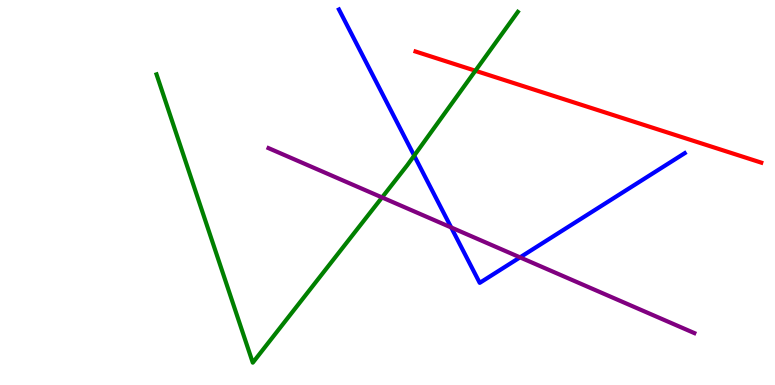[{'lines': ['blue', 'red'], 'intersections': []}, {'lines': ['green', 'red'], 'intersections': [{'x': 6.13, 'y': 8.16}]}, {'lines': ['purple', 'red'], 'intersections': []}, {'lines': ['blue', 'green'], 'intersections': [{'x': 5.34, 'y': 5.96}]}, {'lines': ['blue', 'purple'], 'intersections': [{'x': 5.82, 'y': 4.09}, {'x': 6.71, 'y': 3.32}]}, {'lines': ['green', 'purple'], 'intersections': [{'x': 4.93, 'y': 4.87}]}]